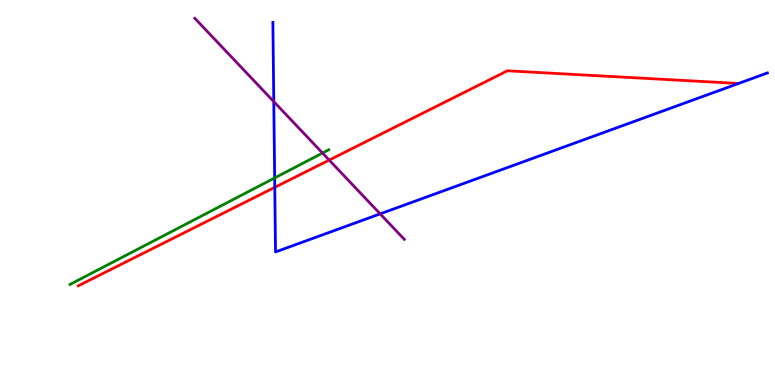[{'lines': ['blue', 'red'], 'intersections': [{'x': 3.55, 'y': 5.13}]}, {'lines': ['green', 'red'], 'intersections': []}, {'lines': ['purple', 'red'], 'intersections': [{'x': 4.25, 'y': 5.84}]}, {'lines': ['blue', 'green'], 'intersections': [{'x': 3.54, 'y': 5.38}]}, {'lines': ['blue', 'purple'], 'intersections': [{'x': 3.53, 'y': 7.36}, {'x': 4.91, 'y': 4.44}]}, {'lines': ['green', 'purple'], 'intersections': [{'x': 4.16, 'y': 6.03}]}]